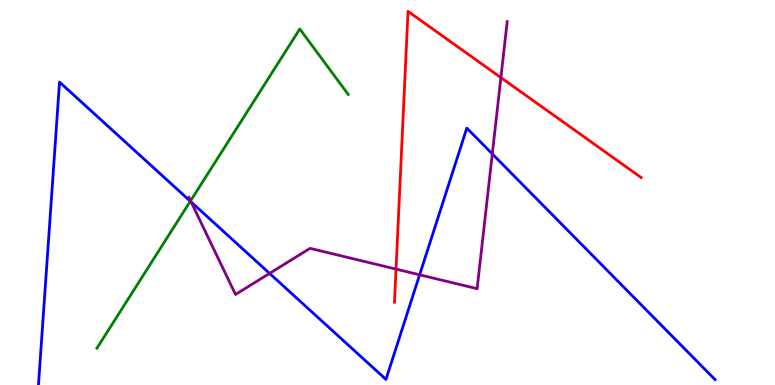[{'lines': ['blue', 'red'], 'intersections': []}, {'lines': ['green', 'red'], 'intersections': []}, {'lines': ['purple', 'red'], 'intersections': [{'x': 5.11, 'y': 3.01}, {'x': 6.46, 'y': 7.99}]}, {'lines': ['blue', 'green'], 'intersections': [{'x': 2.46, 'y': 4.77}]}, {'lines': ['blue', 'purple'], 'intersections': [{'x': 2.47, 'y': 4.76}, {'x': 3.48, 'y': 2.9}, {'x': 5.41, 'y': 2.86}, {'x': 6.35, 'y': 6.0}]}, {'lines': ['green', 'purple'], 'intersections': [{'x': 2.46, 'y': 4.78}]}]